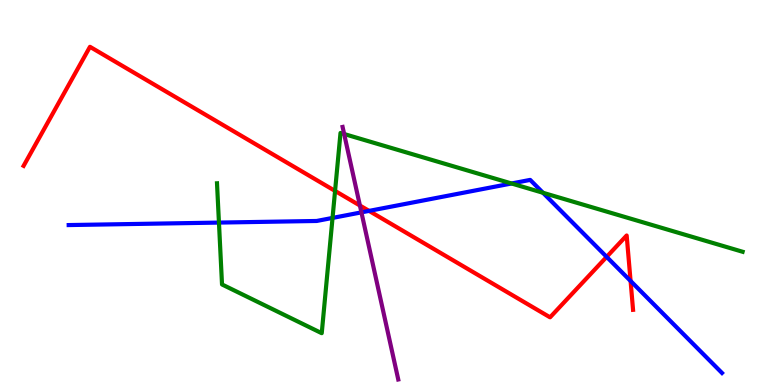[{'lines': ['blue', 'red'], 'intersections': [{'x': 4.76, 'y': 4.52}, {'x': 7.83, 'y': 3.33}, {'x': 8.14, 'y': 2.7}]}, {'lines': ['green', 'red'], 'intersections': [{'x': 4.32, 'y': 5.04}]}, {'lines': ['purple', 'red'], 'intersections': [{'x': 4.64, 'y': 4.66}]}, {'lines': ['blue', 'green'], 'intersections': [{'x': 2.83, 'y': 4.22}, {'x': 4.29, 'y': 4.34}, {'x': 6.6, 'y': 5.23}, {'x': 7.01, 'y': 4.99}]}, {'lines': ['blue', 'purple'], 'intersections': [{'x': 4.66, 'y': 4.48}]}, {'lines': ['green', 'purple'], 'intersections': [{'x': 4.44, 'y': 6.52}]}]